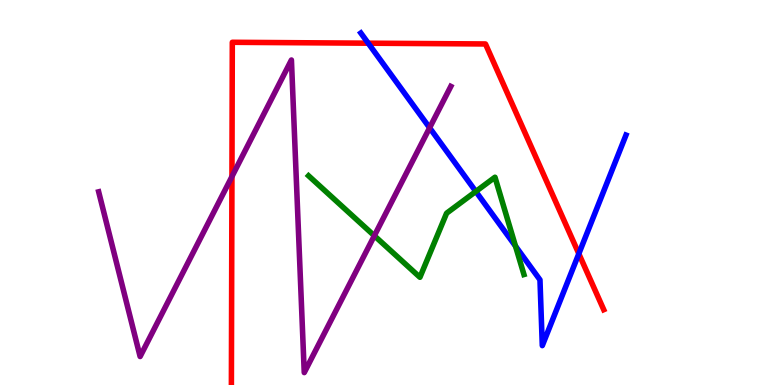[{'lines': ['blue', 'red'], 'intersections': [{'x': 4.75, 'y': 8.88}, {'x': 7.47, 'y': 3.41}]}, {'lines': ['green', 'red'], 'intersections': []}, {'lines': ['purple', 'red'], 'intersections': [{'x': 2.99, 'y': 5.41}]}, {'lines': ['blue', 'green'], 'intersections': [{'x': 6.14, 'y': 5.03}, {'x': 6.65, 'y': 3.61}]}, {'lines': ['blue', 'purple'], 'intersections': [{'x': 5.54, 'y': 6.68}]}, {'lines': ['green', 'purple'], 'intersections': [{'x': 4.83, 'y': 3.88}]}]